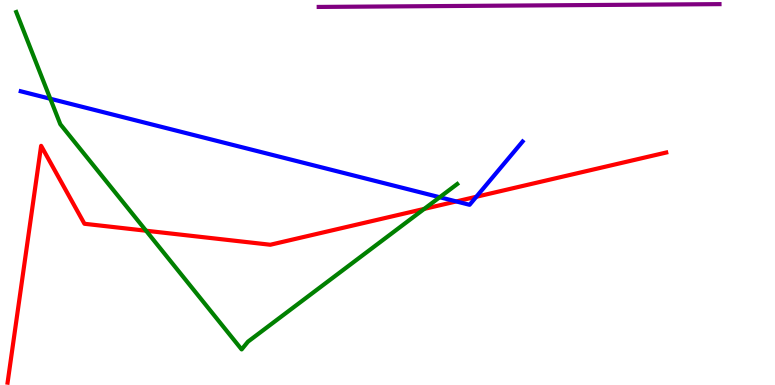[{'lines': ['blue', 'red'], 'intersections': [{'x': 5.89, 'y': 4.77}, {'x': 6.15, 'y': 4.89}]}, {'lines': ['green', 'red'], 'intersections': [{'x': 1.88, 'y': 4.01}, {'x': 5.47, 'y': 4.57}]}, {'lines': ['purple', 'red'], 'intersections': []}, {'lines': ['blue', 'green'], 'intersections': [{'x': 0.649, 'y': 7.44}, {'x': 5.67, 'y': 4.88}]}, {'lines': ['blue', 'purple'], 'intersections': []}, {'lines': ['green', 'purple'], 'intersections': []}]